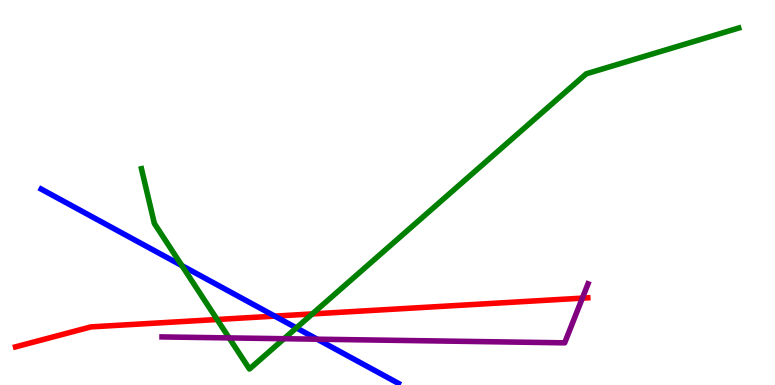[{'lines': ['blue', 'red'], 'intersections': [{'x': 3.55, 'y': 1.79}]}, {'lines': ['green', 'red'], 'intersections': [{'x': 2.8, 'y': 1.7}, {'x': 4.03, 'y': 1.85}]}, {'lines': ['purple', 'red'], 'intersections': [{'x': 7.51, 'y': 2.26}]}, {'lines': ['blue', 'green'], 'intersections': [{'x': 2.35, 'y': 3.1}, {'x': 3.82, 'y': 1.48}]}, {'lines': ['blue', 'purple'], 'intersections': [{'x': 4.09, 'y': 1.19}]}, {'lines': ['green', 'purple'], 'intersections': [{'x': 2.96, 'y': 1.22}, {'x': 3.66, 'y': 1.2}]}]